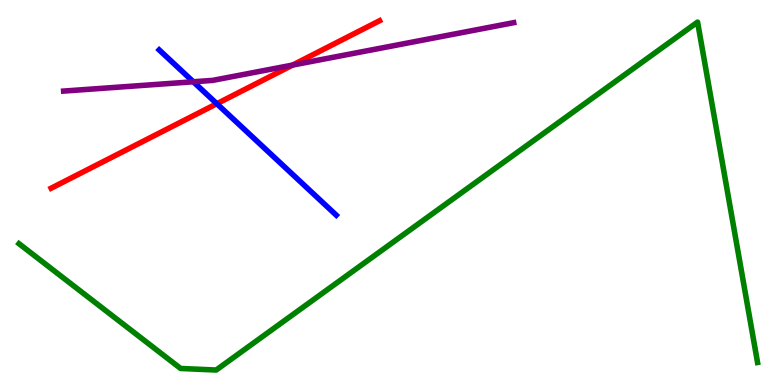[{'lines': ['blue', 'red'], 'intersections': [{'x': 2.8, 'y': 7.31}]}, {'lines': ['green', 'red'], 'intersections': []}, {'lines': ['purple', 'red'], 'intersections': [{'x': 3.78, 'y': 8.31}]}, {'lines': ['blue', 'green'], 'intersections': []}, {'lines': ['blue', 'purple'], 'intersections': [{'x': 2.49, 'y': 7.88}]}, {'lines': ['green', 'purple'], 'intersections': []}]